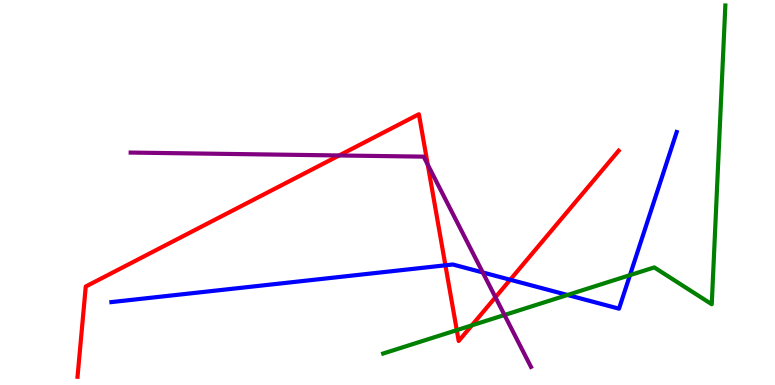[{'lines': ['blue', 'red'], 'intersections': [{'x': 5.75, 'y': 3.11}, {'x': 6.58, 'y': 2.73}]}, {'lines': ['green', 'red'], 'intersections': [{'x': 5.89, 'y': 1.42}, {'x': 6.09, 'y': 1.55}]}, {'lines': ['purple', 'red'], 'intersections': [{'x': 4.38, 'y': 5.96}, {'x': 5.52, 'y': 5.72}, {'x': 6.39, 'y': 2.28}]}, {'lines': ['blue', 'green'], 'intersections': [{'x': 7.32, 'y': 2.34}, {'x': 8.13, 'y': 2.85}]}, {'lines': ['blue', 'purple'], 'intersections': [{'x': 6.23, 'y': 2.92}]}, {'lines': ['green', 'purple'], 'intersections': [{'x': 6.51, 'y': 1.82}]}]